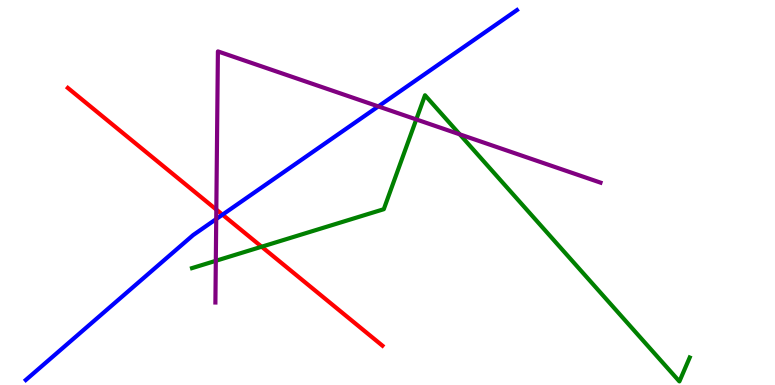[{'lines': ['blue', 'red'], 'intersections': [{'x': 2.87, 'y': 4.42}]}, {'lines': ['green', 'red'], 'intersections': [{'x': 3.38, 'y': 3.59}]}, {'lines': ['purple', 'red'], 'intersections': [{'x': 2.79, 'y': 4.56}]}, {'lines': ['blue', 'green'], 'intersections': []}, {'lines': ['blue', 'purple'], 'intersections': [{'x': 2.79, 'y': 4.31}, {'x': 4.88, 'y': 7.24}]}, {'lines': ['green', 'purple'], 'intersections': [{'x': 2.78, 'y': 3.23}, {'x': 5.37, 'y': 6.9}, {'x': 5.93, 'y': 6.51}]}]